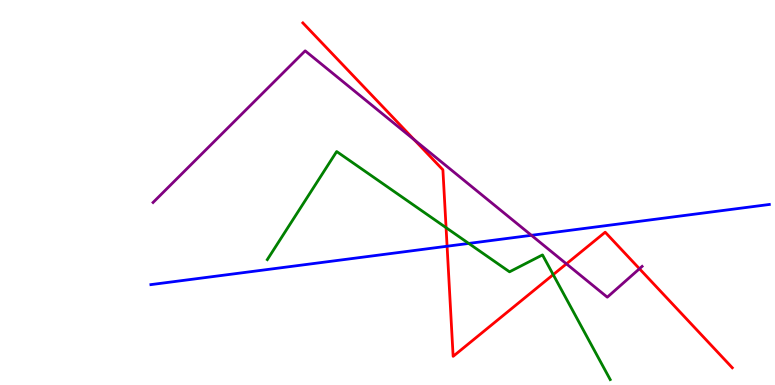[{'lines': ['blue', 'red'], 'intersections': [{'x': 5.77, 'y': 3.6}]}, {'lines': ['green', 'red'], 'intersections': [{'x': 5.76, 'y': 4.09}, {'x': 7.14, 'y': 2.87}]}, {'lines': ['purple', 'red'], 'intersections': [{'x': 5.35, 'y': 6.37}, {'x': 7.31, 'y': 3.15}, {'x': 8.25, 'y': 3.02}]}, {'lines': ['blue', 'green'], 'intersections': [{'x': 6.05, 'y': 3.68}]}, {'lines': ['blue', 'purple'], 'intersections': [{'x': 6.86, 'y': 3.89}]}, {'lines': ['green', 'purple'], 'intersections': []}]